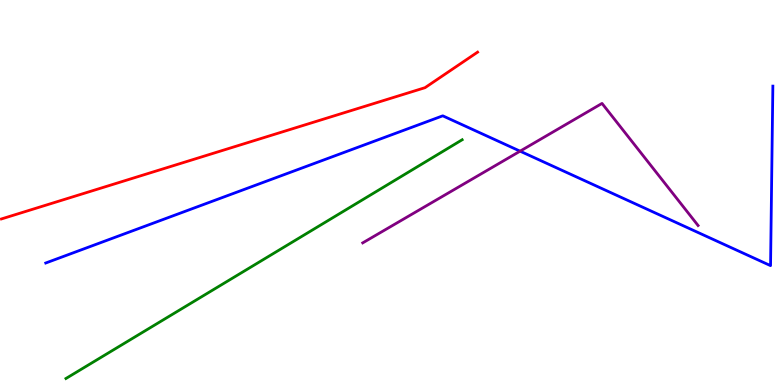[{'lines': ['blue', 'red'], 'intersections': []}, {'lines': ['green', 'red'], 'intersections': []}, {'lines': ['purple', 'red'], 'intersections': []}, {'lines': ['blue', 'green'], 'intersections': []}, {'lines': ['blue', 'purple'], 'intersections': [{'x': 6.71, 'y': 6.07}]}, {'lines': ['green', 'purple'], 'intersections': []}]